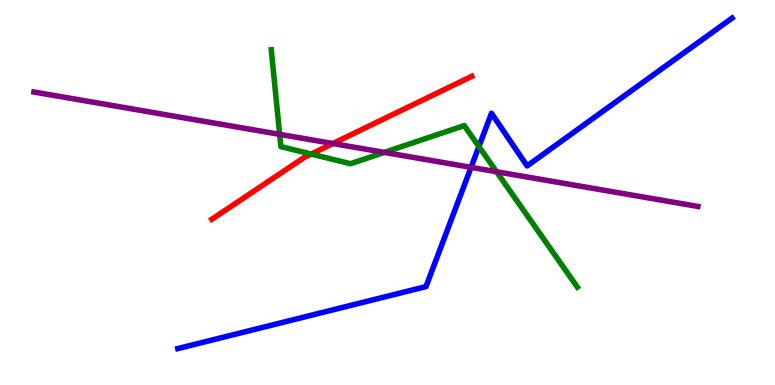[{'lines': ['blue', 'red'], 'intersections': []}, {'lines': ['green', 'red'], 'intersections': [{'x': 4.02, 'y': 6.0}]}, {'lines': ['purple', 'red'], 'intersections': [{'x': 4.3, 'y': 6.27}]}, {'lines': ['blue', 'green'], 'intersections': [{'x': 6.18, 'y': 6.19}]}, {'lines': ['blue', 'purple'], 'intersections': [{'x': 6.08, 'y': 5.65}]}, {'lines': ['green', 'purple'], 'intersections': [{'x': 3.61, 'y': 6.51}, {'x': 4.96, 'y': 6.04}, {'x': 6.41, 'y': 5.54}]}]